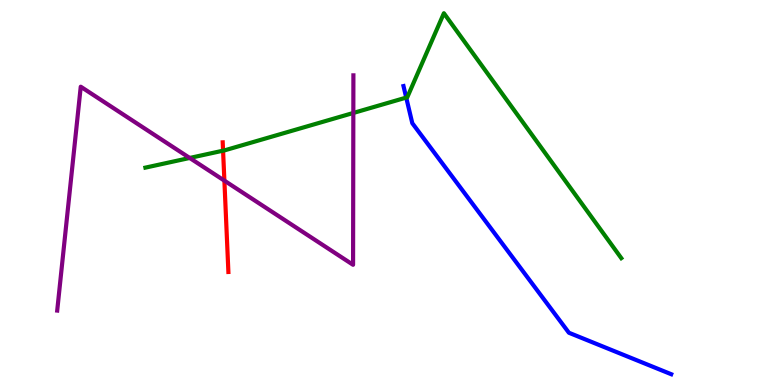[{'lines': ['blue', 'red'], 'intersections': []}, {'lines': ['green', 'red'], 'intersections': [{'x': 2.88, 'y': 6.09}]}, {'lines': ['purple', 'red'], 'intersections': [{'x': 2.9, 'y': 5.31}]}, {'lines': ['blue', 'green'], 'intersections': [{'x': 5.24, 'y': 7.47}]}, {'lines': ['blue', 'purple'], 'intersections': []}, {'lines': ['green', 'purple'], 'intersections': [{'x': 2.45, 'y': 5.9}, {'x': 4.56, 'y': 7.07}]}]